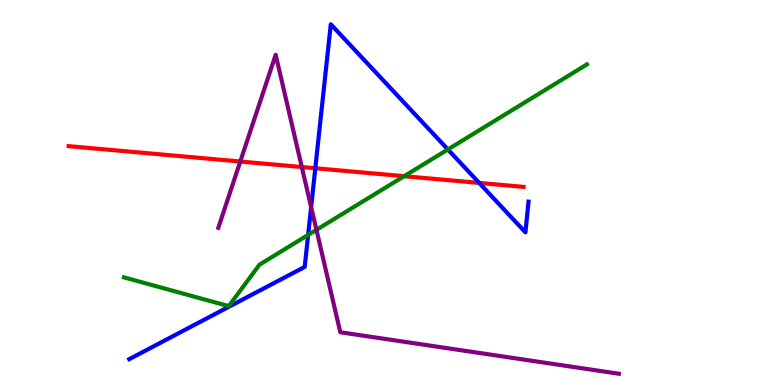[{'lines': ['blue', 'red'], 'intersections': [{'x': 4.07, 'y': 5.63}, {'x': 6.18, 'y': 5.25}]}, {'lines': ['green', 'red'], 'intersections': [{'x': 5.21, 'y': 5.42}]}, {'lines': ['purple', 'red'], 'intersections': [{'x': 3.1, 'y': 5.8}, {'x': 3.89, 'y': 5.66}]}, {'lines': ['blue', 'green'], 'intersections': [{'x': 3.98, 'y': 3.9}, {'x': 5.78, 'y': 6.12}]}, {'lines': ['blue', 'purple'], 'intersections': [{'x': 4.01, 'y': 4.62}]}, {'lines': ['green', 'purple'], 'intersections': [{'x': 4.08, 'y': 4.03}]}]